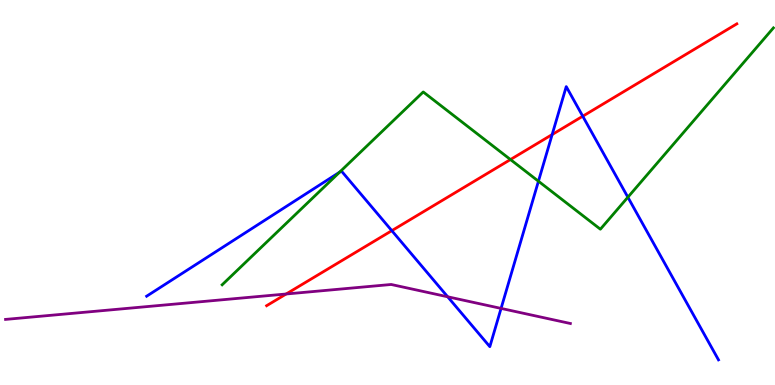[{'lines': ['blue', 'red'], 'intersections': [{'x': 5.06, 'y': 4.01}, {'x': 7.12, 'y': 6.51}, {'x': 7.52, 'y': 6.98}]}, {'lines': ['green', 'red'], 'intersections': [{'x': 6.59, 'y': 5.86}]}, {'lines': ['purple', 'red'], 'intersections': [{'x': 3.69, 'y': 2.36}]}, {'lines': ['blue', 'green'], 'intersections': [{'x': 4.38, 'y': 5.53}, {'x': 6.95, 'y': 5.29}, {'x': 8.1, 'y': 4.88}]}, {'lines': ['blue', 'purple'], 'intersections': [{'x': 5.78, 'y': 2.29}, {'x': 6.47, 'y': 1.99}]}, {'lines': ['green', 'purple'], 'intersections': []}]